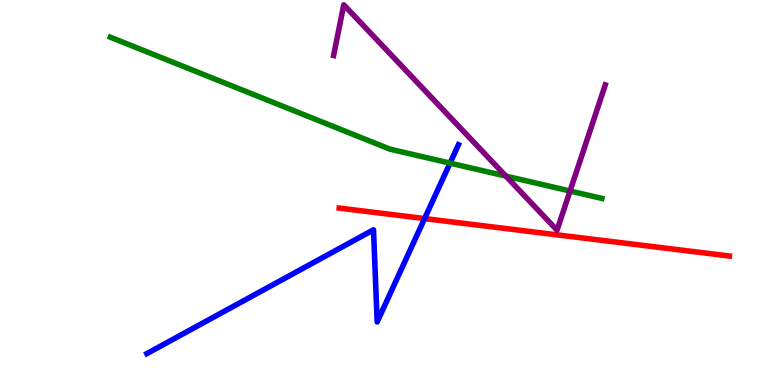[{'lines': ['blue', 'red'], 'intersections': [{'x': 5.48, 'y': 4.32}]}, {'lines': ['green', 'red'], 'intersections': []}, {'lines': ['purple', 'red'], 'intersections': []}, {'lines': ['blue', 'green'], 'intersections': [{'x': 5.81, 'y': 5.76}]}, {'lines': ['blue', 'purple'], 'intersections': []}, {'lines': ['green', 'purple'], 'intersections': [{'x': 6.53, 'y': 5.43}, {'x': 7.36, 'y': 5.04}]}]